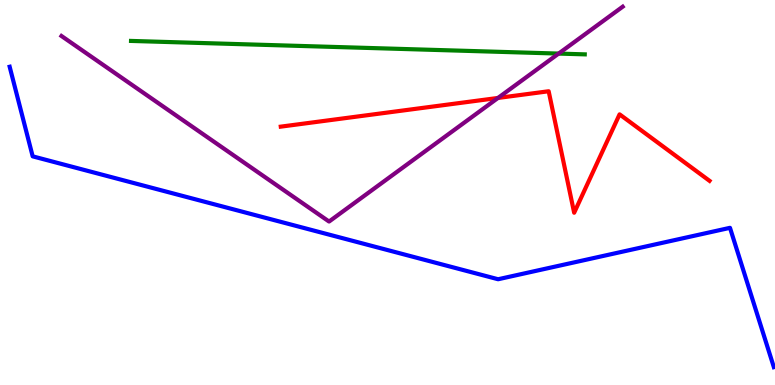[{'lines': ['blue', 'red'], 'intersections': []}, {'lines': ['green', 'red'], 'intersections': []}, {'lines': ['purple', 'red'], 'intersections': [{'x': 6.43, 'y': 7.46}]}, {'lines': ['blue', 'green'], 'intersections': []}, {'lines': ['blue', 'purple'], 'intersections': []}, {'lines': ['green', 'purple'], 'intersections': [{'x': 7.21, 'y': 8.61}]}]